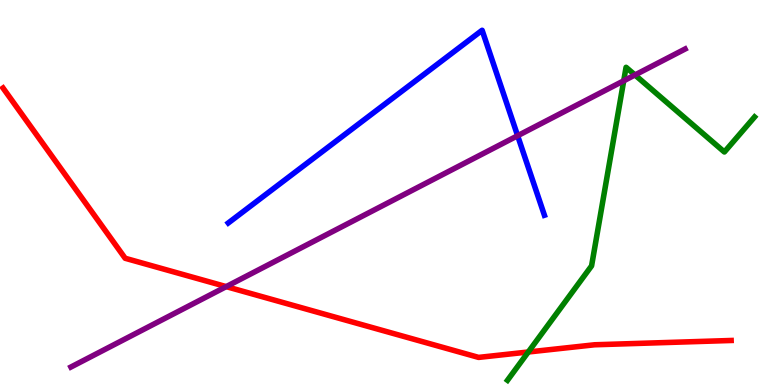[{'lines': ['blue', 'red'], 'intersections': []}, {'lines': ['green', 'red'], 'intersections': [{'x': 6.82, 'y': 0.857}]}, {'lines': ['purple', 'red'], 'intersections': [{'x': 2.92, 'y': 2.56}]}, {'lines': ['blue', 'green'], 'intersections': []}, {'lines': ['blue', 'purple'], 'intersections': [{'x': 6.68, 'y': 6.47}]}, {'lines': ['green', 'purple'], 'intersections': [{'x': 8.05, 'y': 7.9}, {'x': 8.19, 'y': 8.05}]}]